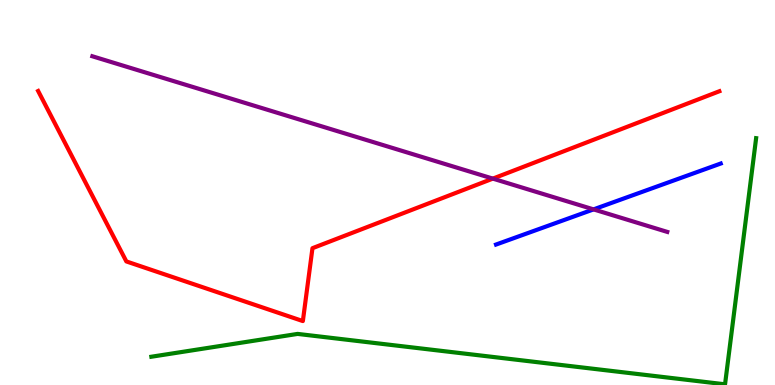[{'lines': ['blue', 'red'], 'intersections': []}, {'lines': ['green', 'red'], 'intersections': []}, {'lines': ['purple', 'red'], 'intersections': [{'x': 6.36, 'y': 5.36}]}, {'lines': ['blue', 'green'], 'intersections': []}, {'lines': ['blue', 'purple'], 'intersections': [{'x': 7.66, 'y': 4.56}]}, {'lines': ['green', 'purple'], 'intersections': []}]